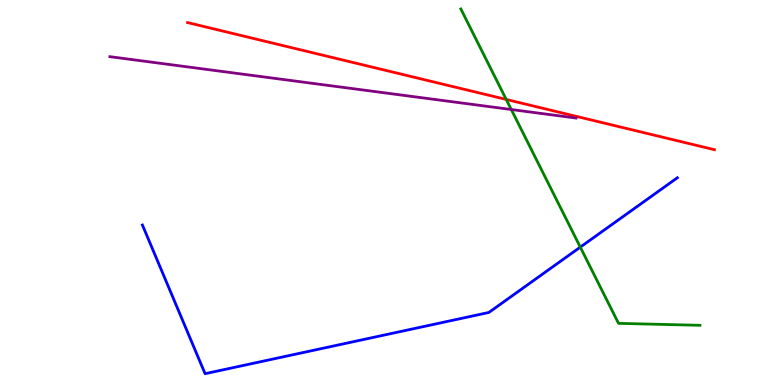[{'lines': ['blue', 'red'], 'intersections': []}, {'lines': ['green', 'red'], 'intersections': [{'x': 6.53, 'y': 7.42}]}, {'lines': ['purple', 'red'], 'intersections': []}, {'lines': ['blue', 'green'], 'intersections': [{'x': 7.49, 'y': 3.58}]}, {'lines': ['blue', 'purple'], 'intersections': []}, {'lines': ['green', 'purple'], 'intersections': [{'x': 6.6, 'y': 7.16}]}]